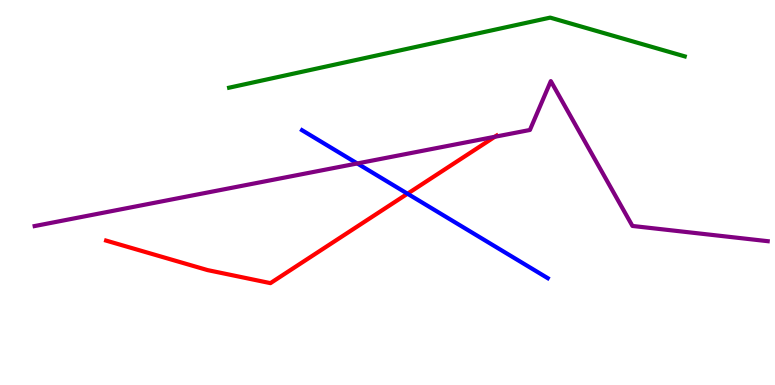[{'lines': ['blue', 'red'], 'intersections': [{'x': 5.26, 'y': 4.97}]}, {'lines': ['green', 'red'], 'intersections': []}, {'lines': ['purple', 'red'], 'intersections': [{'x': 6.38, 'y': 6.45}]}, {'lines': ['blue', 'green'], 'intersections': []}, {'lines': ['blue', 'purple'], 'intersections': [{'x': 4.61, 'y': 5.75}]}, {'lines': ['green', 'purple'], 'intersections': []}]